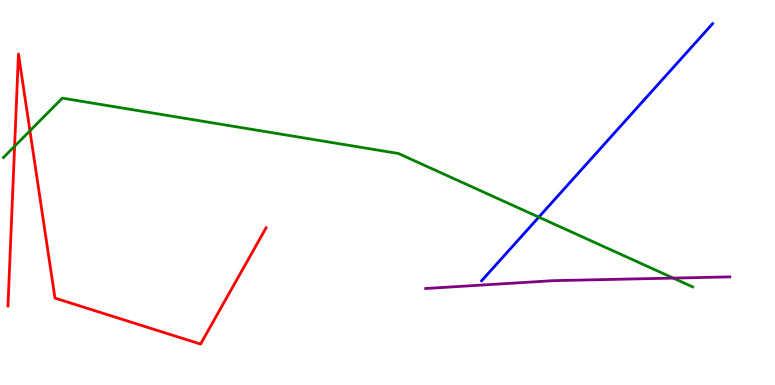[{'lines': ['blue', 'red'], 'intersections': []}, {'lines': ['green', 'red'], 'intersections': [{'x': 0.189, 'y': 6.2}, {'x': 0.386, 'y': 6.6}]}, {'lines': ['purple', 'red'], 'intersections': []}, {'lines': ['blue', 'green'], 'intersections': [{'x': 6.95, 'y': 4.36}]}, {'lines': ['blue', 'purple'], 'intersections': []}, {'lines': ['green', 'purple'], 'intersections': [{'x': 8.69, 'y': 2.78}]}]